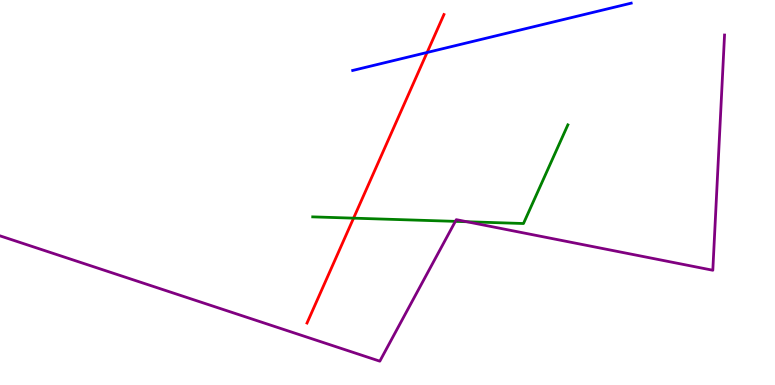[{'lines': ['blue', 'red'], 'intersections': [{'x': 5.51, 'y': 8.64}]}, {'lines': ['green', 'red'], 'intersections': [{'x': 4.56, 'y': 4.33}]}, {'lines': ['purple', 'red'], 'intersections': []}, {'lines': ['blue', 'green'], 'intersections': []}, {'lines': ['blue', 'purple'], 'intersections': []}, {'lines': ['green', 'purple'], 'intersections': [{'x': 5.88, 'y': 4.25}, {'x': 6.02, 'y': 4.24}]}]